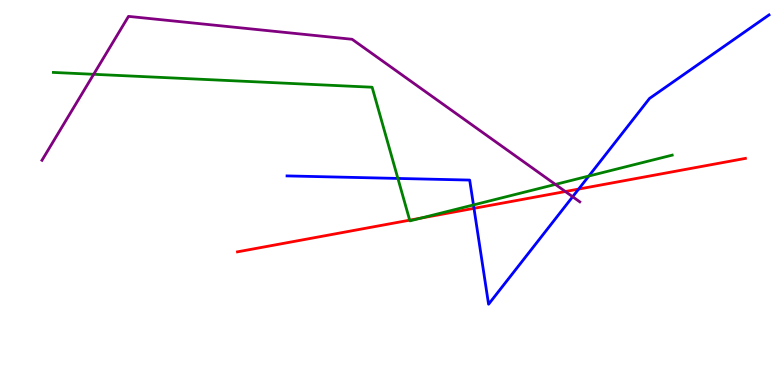[{'lines': ['blue', 'red'], 'intersections': [{'x': 6.12, 'y': 4.59}, {'x': 7.47, 'y': 5.09}]}, {'lines': ['green', 'red'], 'intersections': [{'x': 5.29, 'y': 4.28}, {'x': 5.43, 'y': 4.34}]}, {'lines': ['purple', 'red'], 'intersections': [{'x': 7.29, 'y': 5.03}]}, {'lines': ['blue', 'green'], 'intersections': [{'x': 5.13, 'y': 5.37}, {'x': 6.11, 'y': 4.68}, {'x': 7.6, 'y': 5.43}]}, {'lines': ['blue', 'purple'], 'intersections': [{'x': 7.39, 'y': 4.89}]}, {'lines': ['green', 'purple'], 'intersections': [{'x': 1.21, 'y': 8.07}, {'x': 7.17, 'y': 5.21}]}]